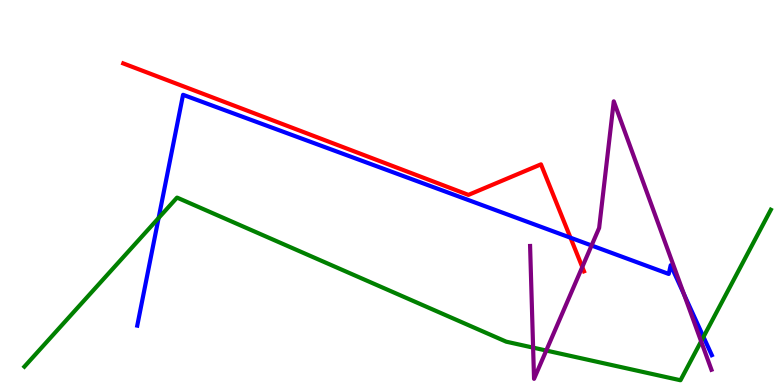[{'lines': ['blue', 'red'], 'intersections': [{'x': 7.36, 'y': 3.83}]}, {'lines': ['green', 'red'], 'intersections': []}, {'lines': ['purple', 'red'], 'intersections': [{'x': 7.51, 'y': 3.06}]}, {'lines': ['blue', 'green'], 'intersections': [{'x': 2.05, 'y': 4.34}, {'x': 9.08, 'y': 1.25}]}, {'lines': ['blue', 'purple'], 'intersections': [{'x': 7.63, 'y': 3.62}, {'x': 8.83, 'y': 2.36}]}, {'lines': ['green', 'purple'], 'intersections': [{'x': 6.88, 'y': 0.971}, {'x': 7.05, 'y': 0.895}, {'x': 9.05, 'y': 1.13}]}]